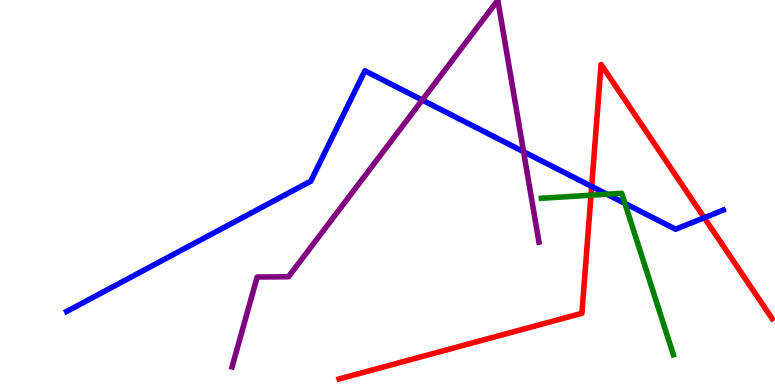[{'lines': ['blue', 'red'], 'intersections': [{'x': 7.63, 'y': 5.16}, {'x': 9.09, 'y': 4.34}]}, {'lines': ['green', 'red'], 'intersections': [{'x': 7.63, 'y': 4.93}]}, {'lines': ['purple', 'red'], 'intersections': []}, {'lines': ['blue', 'green'], 'intersections': [{'x': 7.83, 'y': 4.96}, {'x': 8.06, 'y': 4.72}]}, {'lines': ['blue', 'purple'], 'intersections': [{'x': 5.45, 'y': 7.4}, {'x': 6.76, 'y': 6.06}]}, {'lines': ['green', 'purple'], 'intersections': []}]